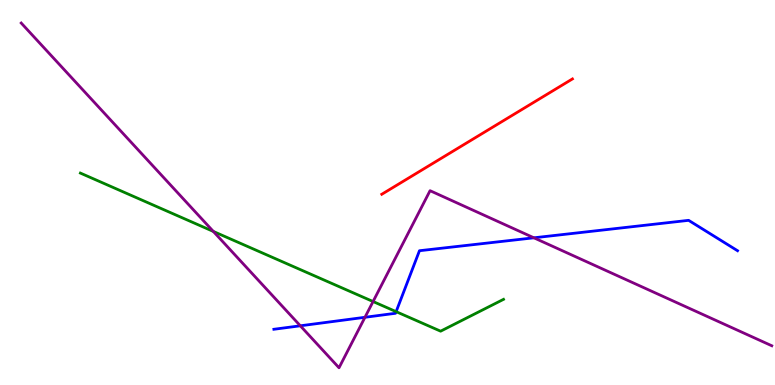[{'lines': ['blue', 'red'], 'intersections': []}, {'lines': ['green', 'red'], 'intersections': []}, {'lines': ['purple', 'red'], 'intersections': []}, {'lines': ['blue', 'green'], 'intersections': [{'x': 5.11, 'y': 1.91}]}, {'lines': ['blue', 'purple'], 'intersections': [{'x': 3.88, 'y': 1.54}, {'x': 4.71, 'y': 1.76}, {'x': 6.89, 'y': 3.82}]}, {'lines': ['green', 'purple'], 'intersections': [{'x': 2.75, 'y': 3.99}, {'x': 4.81, 'y': 2.17}]}]